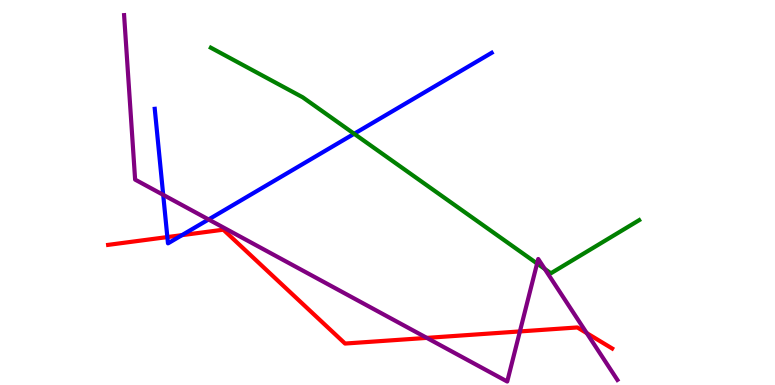[{'lines': ['blue', 'red'], 'intersections': [{'x': 2.16, 'y': 3.84}, {'x': 2.35, 'y': 3.89}]}, {'lines': ['green', 'red'], 'intersections': []}, {'lines': ['purple', 'red'], 'intersections': [{'x': 5.51, 'y': 1.22}, {'x': 6.71, 'y': 1.39}, {'x': 7.57, 'y': 1.35}]}, {'lines': ['blue', 'green'], 'intersections': [{'x': 4.57, 'y': 6.53}]}, {'lines': ['blue', 'purple'], 'intersections': [{'x': 2.11, 'y': 4.94}, {'x': 2.69, 'y': 4.3}]}, {'lines': ['green', 'purple'], 'intersections': [{'x': 6.93, 'y': 3.16}, {'x': 7.03, 'y': 3.01}]}]